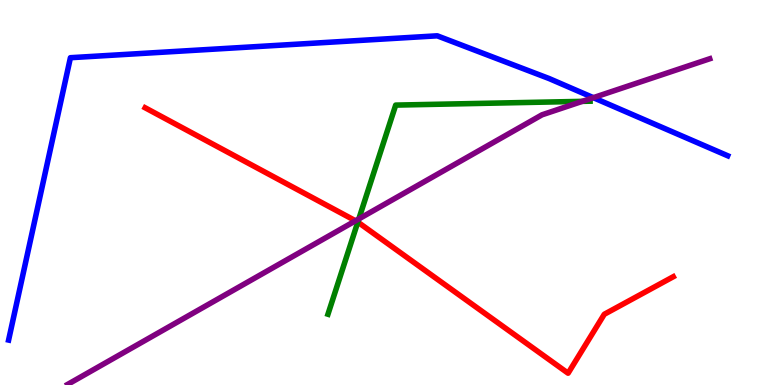[{'lines': ['blue', 'red'], 'intersections': []}, {'lines': ['green', 'red'], 'intersections': [{'x': 4.62, 'y': 4.23}]}, {'lines': ['purple', 'red'], 'intersections': [{'x': 4.59, 'y': 4.27}]}, {'lines': ['blue', 'green'], 'intersections': []}, {'lines': ['blue', 'purple'], 'intersections': [{'x': 7.66, 'y': 7.46}]}, {'lines': ['green', 'purple'], 'intersections': [{'x': 4.63, 'y': 4.31}, {'x': 7.51, 'y': 7.37}]}]